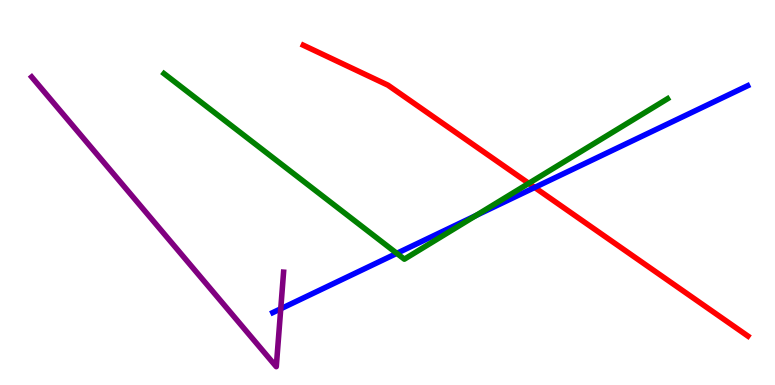[{'lines': ['blue', 'red'], 'intersections': [{'x': 6.9, 'y': 5.13}]}, {'lines': ['green', 'red'], 'intersections': [{'x': 6.82, 'y': 5.24}]}, {'lines': ['purple', 'red'], 'intersections': []}, {'lines': ['blue', 'green'], 'intersections': [{'x': 5.12, 'y': 3.42}, {'x': 6.14, 'y': 4.4}]}, {'lines': ['blue', 'purple'], 'intersections': [{'x': 3.62, 'y': 1.98}]}, {'lines': ['green', 'purple'], 'intersections': []}]